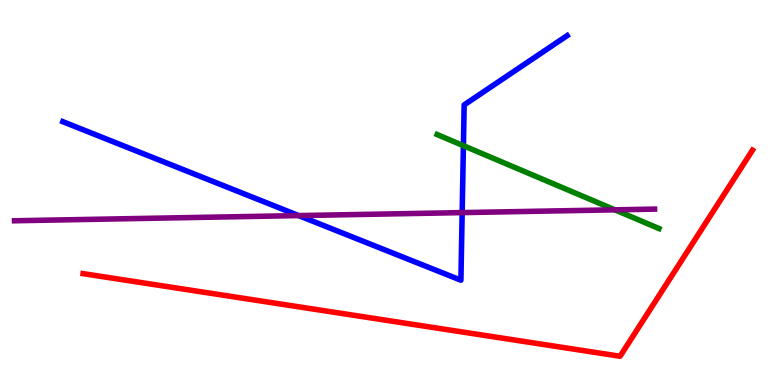[{'lines': ['blue', 'red'], 'intersections': []}, {'lines': ['green', 'red'], 'intersections': []}, {'lines': ['purple', 'red'], 'intersections': []}, {'lines': ['blue', 'green'], 'intersections': [{'x': 5.98, 'y': 6.22}]}, {'lines': ['blue', 'purple'], 'intersections': [{'x': 3.85, 'y': 4.4}, {'x': 5.96, 'y': 4.48}]}, {'lines': ['green', 'purple'], 'intersections': [{'x': 7.93, 'y': 4.55}]}]